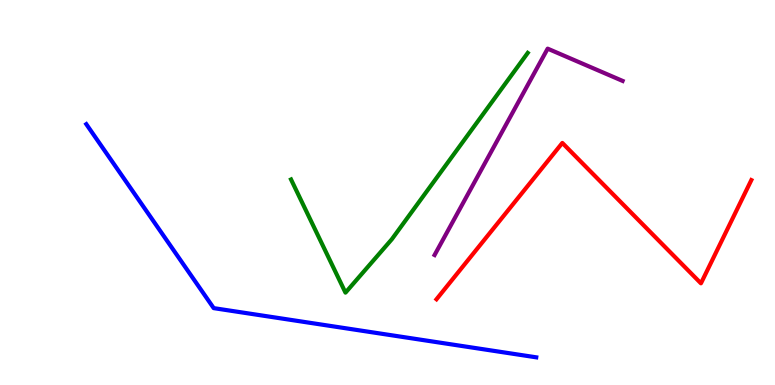[{'lines': ['blue', 'red'], 'intersections': []}, {'lines': ['green', 'red'], 'intersections': []}, {'lines': ['purple', 'red'], 'intersections': []}, {'lines': ['blue', 'green'], 'intersections': []}, {'lines': ['blue', 'purple'], 'intersections': []}, {'lines': ['green', 'purple'], 'intersections': []}]